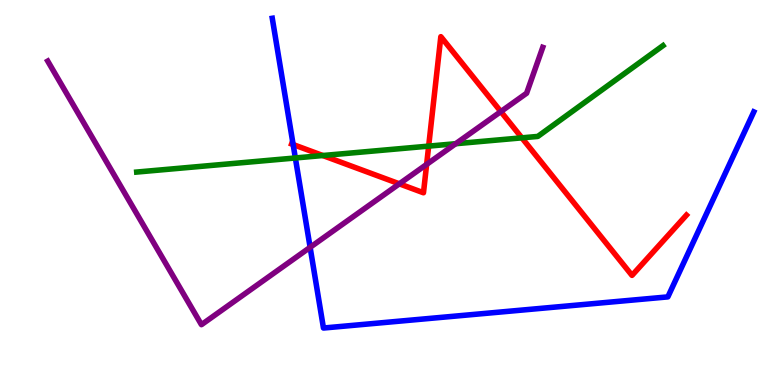[{'lines': ['blue', 'red'], 'intersections': [{'x': 3.78, 'y': 6.25}]}, {'lines': ['green', 'red'], 'intersections': [{'x': 4.17, 'y': 5.96}, {'x': 5.53, 'y': 6.2}, {'x': 6.73, 'y': 6.42}]}, {'lines': ['purple', 'red'], 'intersections': [{'x': 5.15, 'y': 5.23}, {'x': 5.5, 'y': 5.73}, {'x': 6.46, 'y': 7.1}]}, {'lines': ['blue', 'green'], 'intersections': [{'x': 3.81, 'y': 5.9}]}, {'lines': ['blue', 'purple'], 'intersections': [{'x': 4.0, 'y': 3.58}]}, {'lines': ['green', 'purple'], 'intersections': [{'x': 5.88, 'y': 6.27}]}]